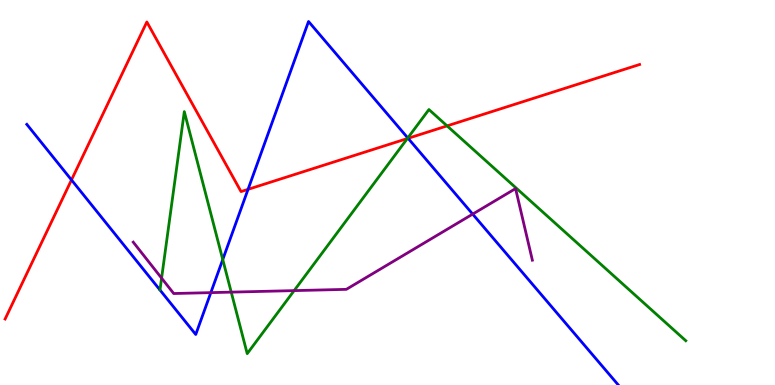[{'lines': ['blue', 'red'], 'intersections': [{'x': 0.922, 'y': 5.33}, {'x': 3.2, 'y': 5.08}, {'x': 5.27, 'y': 6.41}]}, {'lines': ['green', 'red'], 'intersections': [{'x': 5.26, 'y': 6.4}, {'x': 5.77, 'y': 6.73}]}, {'lines': ['purple', 'red'], 'intersections': []}, {'lines': ['blue', 'green'], 'intersections': [{'x': 2.87, 'y': 3.26}, {'x': 5.26, 'y': 6.42}]}, {'lines': ['blue', 'purple'], 'intersections': [{'x': 2.72, 'y': 2.4}, {'x': 6.1, 'y': 4.44}]}, {'lines': ['green', 'purple'], 'intersections': [{'x': 2.09, 'y': 2.78}, {'x': 2.98, 'y': 2.41}, {'x': 3.8, 'y': 2.45}]}]